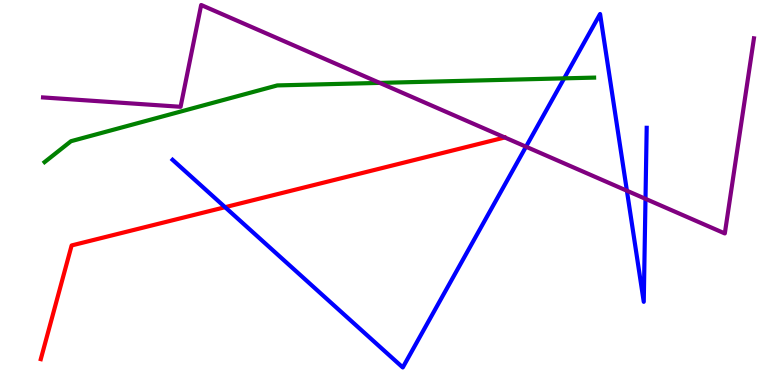[{'lines': ['blue', 'red'], 'intersections': [{'x': 2.9, 'y': 4.62}]}, {'lines': ['green', 'red'], 'intersections': []}, {'lines': ['purple', 'red'], 'intersections': []}, {'lines': ['blue', 'green'], 'intersections': [{'x': 7.28, 'y': 7.96}]}, {'lines': ['blue', 'purple'], 'intersections': [{'x': 6.79, 'y': 6.19}, {'x': 8.09, 'y': 5.05}, {'x': 8.33, 'y': 4.84}]}, {'lines': ['green', 'purple'], 'intersections': [{'x': 4.9, 'y': 7.85}]}]